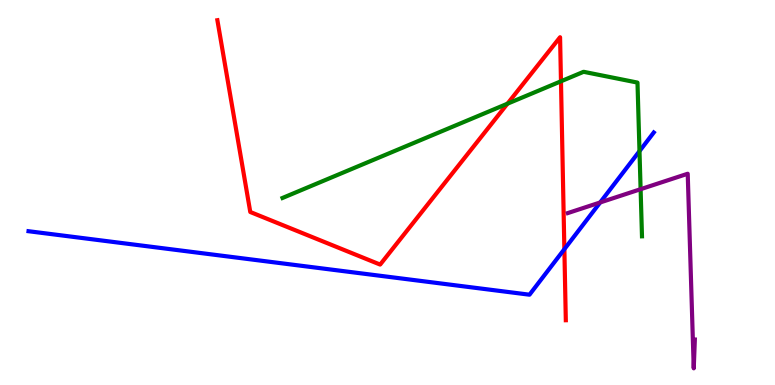[{'lines': ['blue', 'red'], 'intersections': [{'x': 7.28, 'y': 3.53}]}, {'lines': ['green', 'red'], 'intersections': [{'x': 6.55, 'y': 7.31}, {'x': 7.24, 'y': 7.89}]}, {'lines': ['purple', 'red'], 'intersections': []}, {'lines': ['blue', 'green'], 'intersections': [{'x': 8.25, 'y': 6.07}]}, {'lines': ['blue', 'purple'], 'intersections': [{'x': 7.74, 'y': 4.74}]}, {'lines': ['green', 'purple'], 'intersections': [{'x': 8.27, 'y': 5.09}]}]